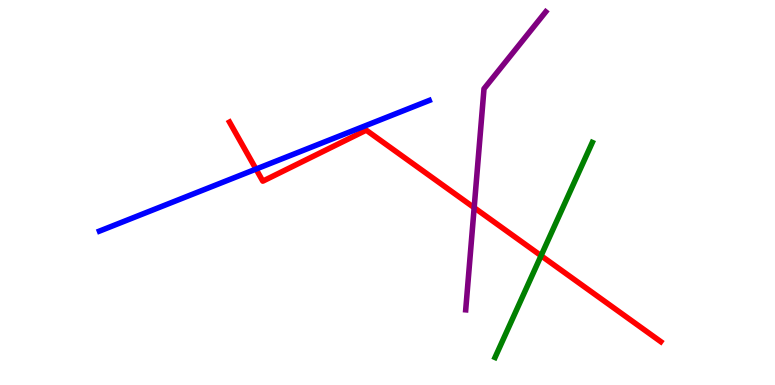[{'lines': ['blue', 'red'], 'intersections': [{'x': 3.3, 'y': 5.61}]}, {'lines': ['green', 'red'], 'intersections': [{'x': 6.98, 'y': 3.36}]}, {'lines': ['purple', 'red'], 'intersections': [{'x': 6.12, 'y': 4.61}]}, {'lines': ['blue', 'green'], 'intersections': []}, {'lines': ['blue', 'purple'], 'intersections': []}, {'lines': ['green', 'purple'], 'intersections': []}]